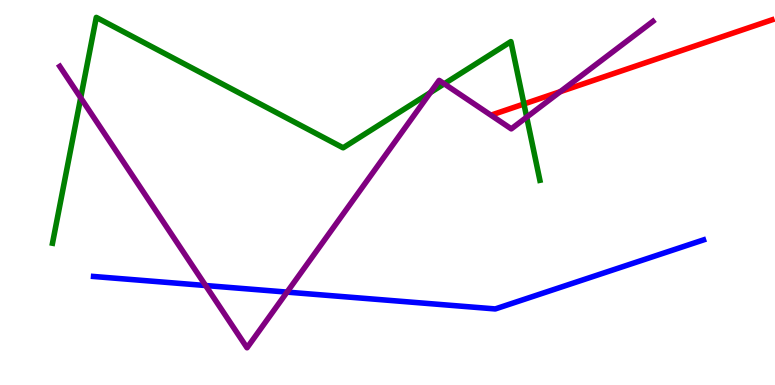[{'lines': ['blue', 'red'], 'intersections': []}, {'lines': ['green', 'red'], 'intersections': [{'x': 6.76, 'y': 7.3}]}, {'lines': ['purple', 'red'], 'intersections': [{'x': 7.23, 'y': 7.62}]}, {'lines': ['blue', 'green'], 'intersections': []}, {'lines': ['blue', 'purple'], 'intersections': [{'x': 2.65, 'y': 2.58}, {'x': 3.7, 'y': 2.41}]}, {'lines': ['green', 'purple'], 'intersections': [{'x': 1.04, 'y': 7.46}, {'x': 5.55, 'y': 7.6}, {'x': 5.73, 'y': 7.82}, {'x': 6.8, 'y': 6.96}]}]